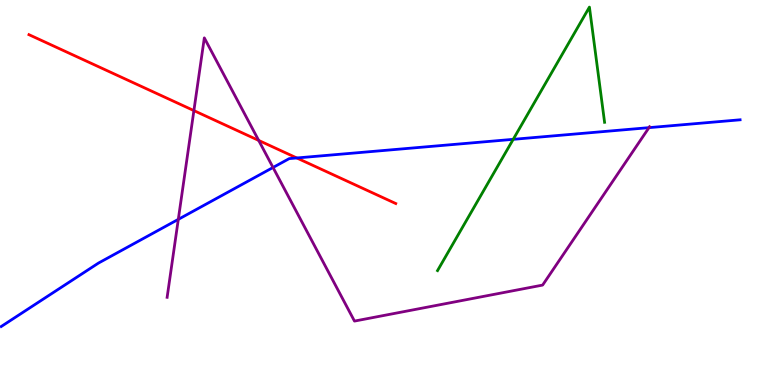[{'lines': ['blue', 'red'], 'intersections': [{'x': 3.83, 'y': 5.9}]}, {'lines': ['green', 'red'], 'intersections': []}, {'lines': ['purple', 'red'], 'intersections': [{'x': 2.5, 'y': 7.13}, {'x': 3.34, 'y': 6.35}]}, {'lines': ['blue', 'green'], 'intersections': [{'x': 6.62, 'y': 6.38}]}, {'lines': ['blue', 'purple'], 'intersections': [{'x': 2.3, 'y': 4.3}, {'x': 3.52, 'y': 5.65}, {'x': 8.37, 'y': 6.68}]}, {'lines': ['green', 'purple'], 'intersections': []}]